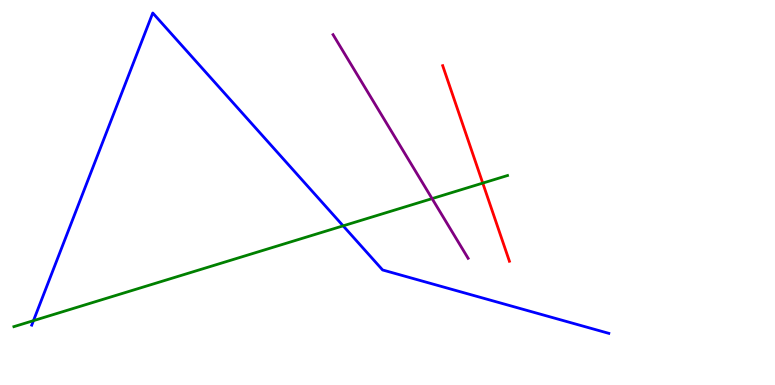[{'lines': ['blue', 'red'], 'intersections': []}, {'lines': ['green', 'red'], 'intersections': [{'x': 6.23, 'y': 5.24}]}, {'lines': ['purple', 'red'], 'intersections': []}, {'lines': ['blue', 'green'], 'intersections': [{'x': 0.432, 'y': 1.67}, {'x': 4.43, 'y': 4.13}]}, {'lines': ['blue', 'purple'], 'intersections': []}, {'lines': ['green', 'purple'], 'intersections': [{'x': 5.58, 'y': 4.84}]}]